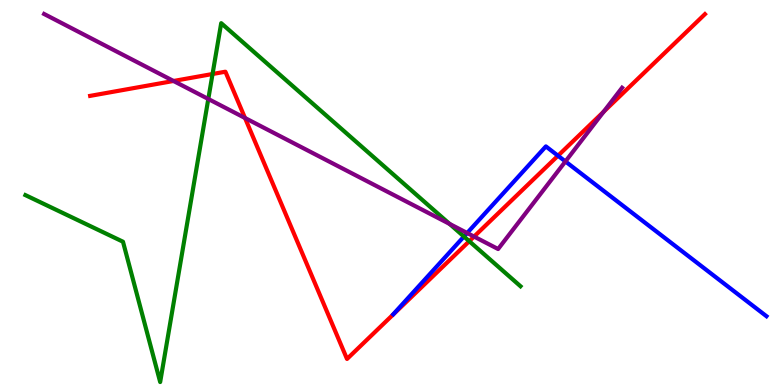[{'lines': ['blue', 'red'], 'intersections': [{'x': 7.2, 'y': 5.96}]}, {'lines': ['green', 'red'], 'intersections': [{'x': 2.74, 'y': 8.08}, {'x': 6.05, 'y': 3.73}]}, {'lines': ['purple', 'red'], 'intersections': [{'x': 2.24, 'y': 7.9}, {'x': 3.16, 'y': 6.94}, {'x': 6.12, 'y': 3.86}, {'x': 7.79, 'y': 7.1}]}, {'lines': ['blue', 'green'], 'intersections': [{'x': 5.99, 'y': 3.86}]}, {'lines': ['blue', 'purple'], 'intersections': [{'x': 6.03, 'y': 3.95}, {'x': 7.3, 'y': 5.81}]}, {'lines': ['green', 'purple'], 'intersections': [{'x': 2.69, 'y': 7.43}, {'x': 5.8, 'y': 4.18}]}]